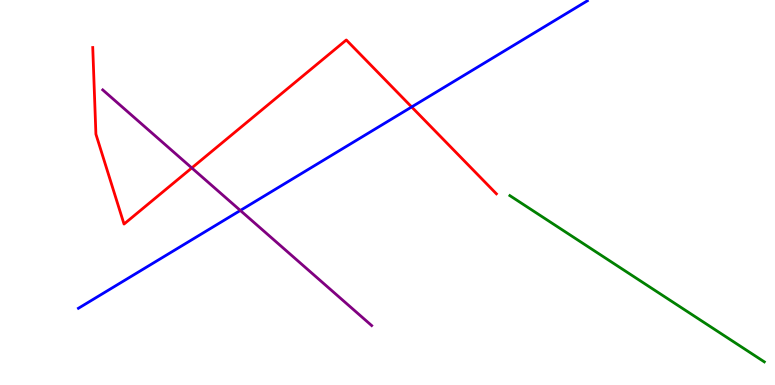[{'lines': ['blue', 'red'], 'intersections': [{'x': 5.31, 'y': 7.22}]}, {'lines': ['green', 'red'], 'intersections': []}, {'lines': ['purple', 'red'], 'intersections': [{'x': 2.47, 'y': 5.64}]}, {'lines': ['blue', 'green'], 'intersections': []}, {'lines': ['blue', 'purple'], 'intersections': [{'x': 3.1, 'y': 4.53}]}, {'lines': ['green', 'purple'], 'intersections': []}]